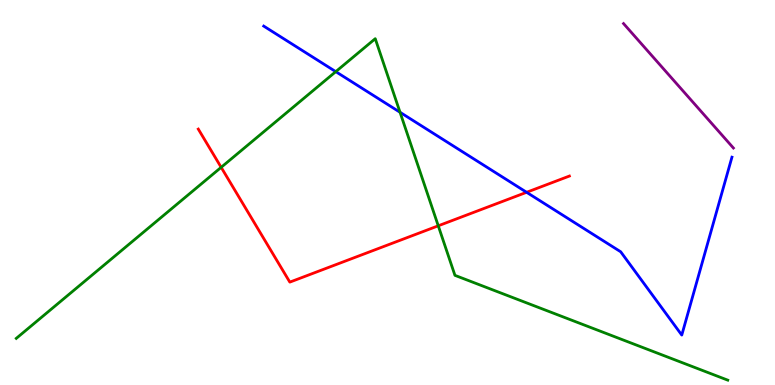[{'lines': ['blue', 'red'], 'intersections': [{'x': 6.79, 'y': 5.01}]}, {'lines': ['green', 'red'], 'intersections': [{'x': 2.85, 'y': 5.65}, {'x': 5.66, 'y': 4.13}]}, {'lines': ['purple', 'red'], 'intersections': []}, {'lines': ['blue', 'green'], 'intersections': [{'x': 4.33, 'y': 8.14}, {'x': 5.16, 'y': 7.08}]}, {'lines': ['blue', 'purple'], 'intersections': []}, {'lines': ['green', 'purple'], 'intersections': []}]